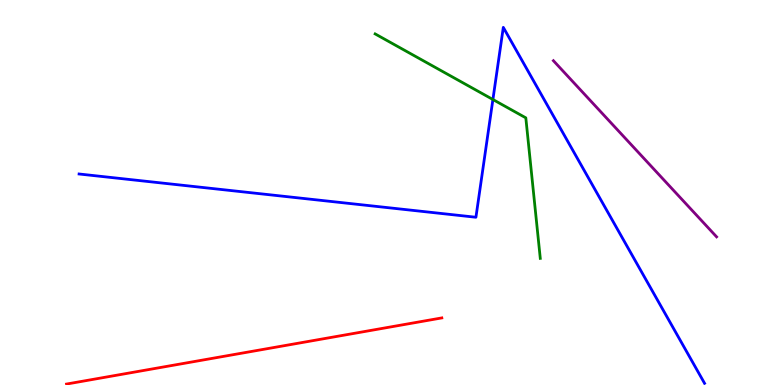[{'lines': ['blue', 'red'], 'intersections': []}, {'lines': ['green', 'red'], 'intersections': []}, {'lines': ['purple', 'red'], 'intersections': []}, {'lines': ['blue', 'green'], 'intersections': [{'x': 6.36, 'y': 7.42}]}, {'lines': ['blue', 'purple'], 'intersections': []}, {'lines': ['green', 'purple'], 'intersections': []}]